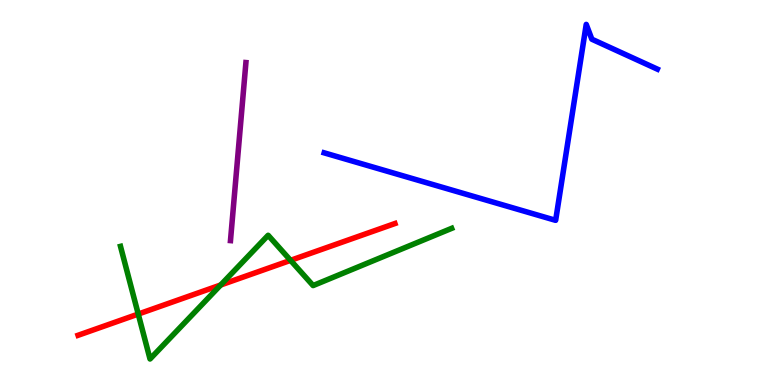[{'lines': ['blue', 'red'], 'intersections': []}, {'lines': ['green', 'red'], 'intersections': [{'x': 1.78, 'y': 1.84}, {'x': 2.85, 'y': 2.6}, {'x': 3.75, 'y': 3.24}]}, {'lines': ['purple', 'red'], 'intersections': []}, {'lines': ['blue', 'green'], 'intersections': []}, {'lines': ['blue', 'purple'], 'intersections': []}, {'lines': ['green', 'purple'], 'intersections': []}]